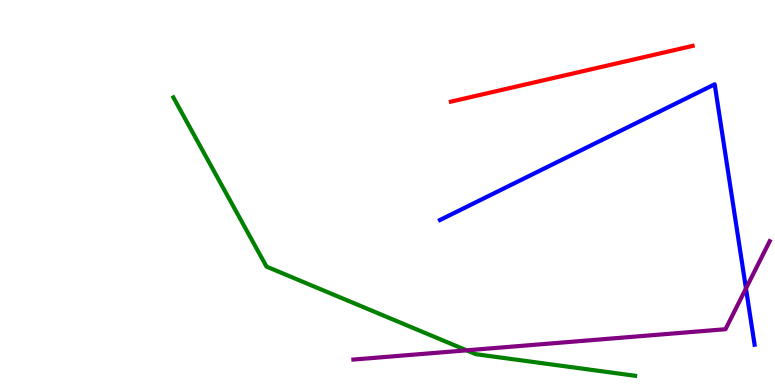[{'lines': ['blue', 'red'], 'intersections': []}, {'lines': ['green', 'red'], 'intersections': []}, {'lines': ['purple', 'red'], 'intersections': []}, {'lines': ['blue', 'green'], 'intersections': []}, {'lines': ['blue', 'purple'], 'intersections': [{'x': 9.63, 'y': 2.51}]}, {'lines': ['green', 'purple'], 'intersections': [{'x': 6.02, 'y': 0.901}]}]